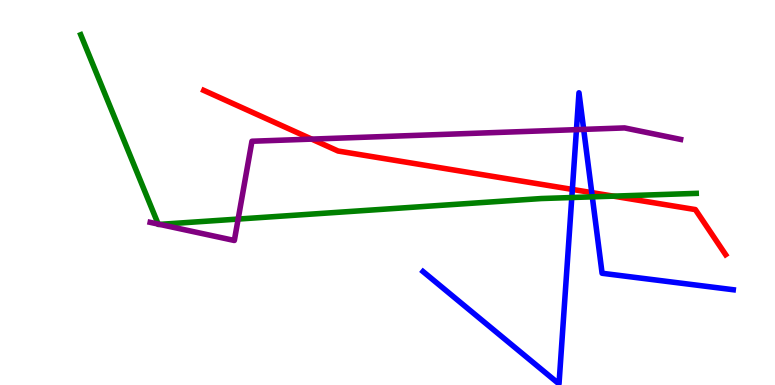[{'lines': ['blue', 'red'], 'intersections': [{'x': 7.39, 'y': 5.08}, {'x': 7.64, 'y': 5.0}]}, {'lines': ['green', 'red'], 'intersections': [{'x': 7.91, 'y': 4.91}]}, {'lines': ['purple', 'red'], 'intersections': [{'x': 4.02, 'y': 6.39}]}, {'lines': ['blue', 'green'], 'intersections': [{'x': 7.38, 'y': 4.87}, {'x': 7.64, 'y': 4.89}]}, {'lines': ['blue', 'purple'], 'intersections': [{'x': 7.44, 'y': 6.63}, {'x': 7.53, 'y': 6.64}]}, {'lines': ['green', 'purple'], 'intersections': [{'x': 2.04, 'y': 4.18}, {'x': 2.06, 'y': 4.17}, {'x': 3.07, 'y': 4.31}]}]